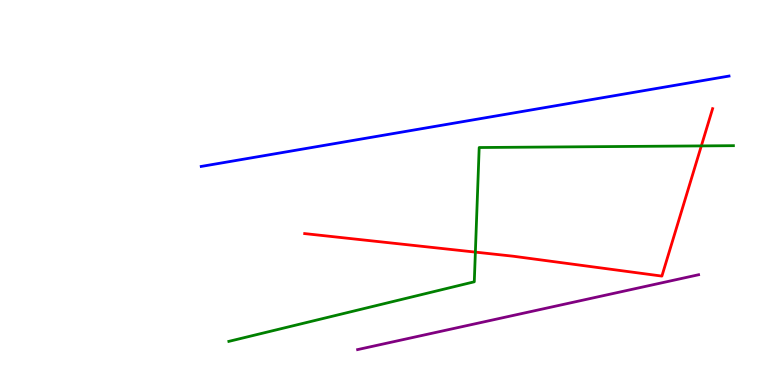[{'lines': ['blue', 'red'], 'intersections': []}, {'lines': ['green', 'red'], 'intersections': [{'x': 6.13, 'y': 3.45}, {'x': 9.05, 'y': 6.21}]}, {'lines': ['purple', 'red'], 'intersections': []}, {'lines': ['blue', 'green'], 'intersections': []}, {'lines': ['blue', 'purple'], 'intersections': []}, {'lines': ['green', 'purple'], 'intersections': []}]